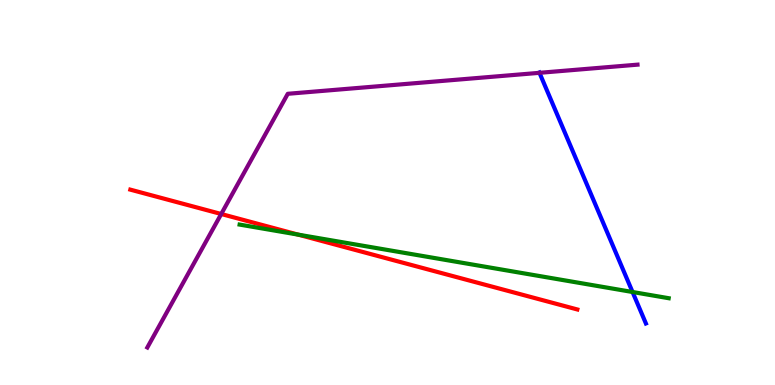[{'lines': ['blue', 'red'], 'intersections': []}, {'lines': ['green', 'red'], 'intersections': [{'x': 3.85, 'y': 3.91}]}, {'lines': ['purple', 'red'], 'intersections': [{'x': 2.85, 'y': 4.44}]}, {'lines': ['blue', 'green'], 'intersections': [{'x': 8.16, 'y': 2.42}]}, {'lines': ['blue', 'purple'], 'intersections': [{'x': 6.96, 'y': 8.11}]}, {'lines': ['green', 'purple'], 'intersections': []}]